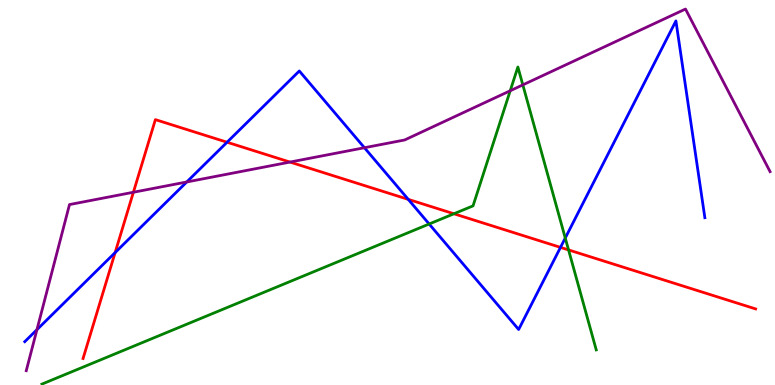[{'lines': ['blue', 'red'], 'intersections': [{'x': 1.49, 'y': 3.44}, {'x': 2.93, 'y': 6.31}, {'x': 5.27, 'y': 4.82}, {'x': 7.23, 'y': 3.57}]}, {'lines': ['green', 'red'], 'intersections': [{'x': 5.86, 'y': 4.45}, {'x': 7.34, 'y': 3.51}]}, {'lines': ['purple', 'red'], 'intersections': [{'x': 1.72, 'y': 5.01}, {'x': 3.74, 'y': 5.79}]}, {'lines': ['blue', 'green'], 'intersections': [{'x': 5.54, 'y': 4.18}, {'x': 7.29, 'y': 3.82}]}, {'lines': ['blue', 'purple'], 'intersections': [{'x': 0.477, 'y': 1.44}, {'x': 2.41, 'y': 5.27}, {'x': 4.7, 'y': 6.16}]}, {'lines': ['green', 'purple'], 'intersections': [{'x': 6.58, 'y': 7.64}, {'x': 6.75, 'y': 7.8}]}]